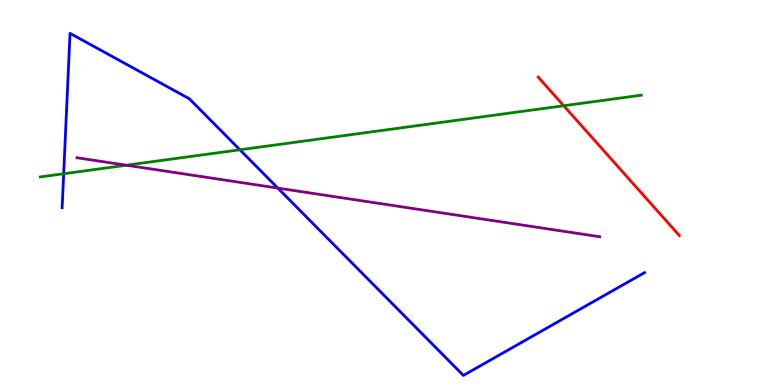[{'lines': ['blue', 'red'], 'intersections': []}, {'lines': ['green', 'red'], 'intersections': [{'x': 7.27, 'y': 7.25}]}, {'lines': ['purple', 'red'], 'intersections': []}, {'lines': ['blue', 'green'], 'intersections': [{'x': 0.822, 'y': 5.49}, {'x': 3.1, 'y': 6.11}]}, {'lines': ['blue', 'purple'], 'intersections': [{'x': 3.59, 'y': 5.11}]}, {'lines': ['green', 'purple'], 'intersections': [{'x': 1.63, 'y': 5.71}]}]